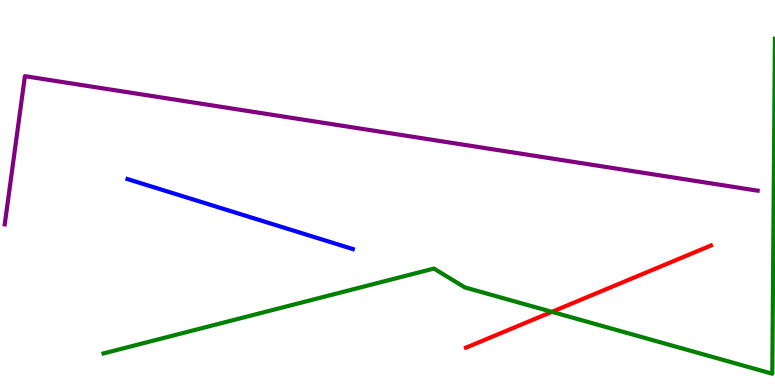[{'lines': ['blue', 'red'], 'intersections': []}, {'lines': ['green', 'red'], 'intersections': [{'x': 7.12, 'y': 1.9}]}, {'lines': ['purple', 'red'], 'intersections': []}, {'lines': ['blue', 'green'], 'intersections': []}, {'lines': ['blue', 'purple'], 'intersections': []}, {'lines': ['green', 'purple'], 'intersections': []}]